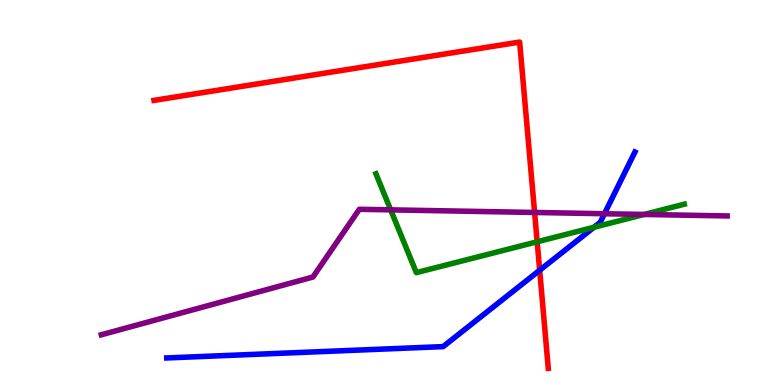[{'lines': ['blue', 'red'], 'intersections': [{'x': 6.96, 'y': 2.98}]}, {'lines': ['green', 'red'], 'intersections': [{'x': 6.93, 'y': 3.72}]}, {'lines': ['purple', 'red'], 'intersections': [{'x': 6.9, 'y': 4.48}]}, {'lines': ['blue', 'green'], 'intersections': [{'x': 7.67, 'y': 4.1}]}, {'lines': ['blue', 'purple'], 'intersections': [{'x': 7.8, 'y': 4.45}]}, {'lines': ['green', 'purple'], 'intersections': [{'x': 5.04, 'y': 4.55}, {'x': 8.31, 'y': 4.43}]}]